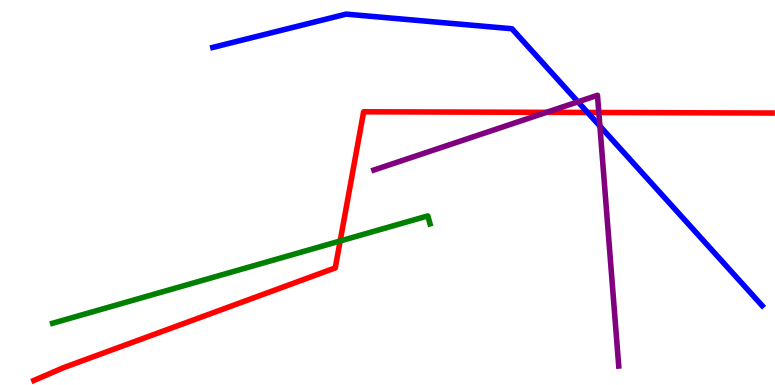[{'lines': ['blue', 'red'], 'intersections': [{'x': 7.58, 'y': 7.08}]}, {'lines': ['green', 'red'], 'intersections': [{'x': 4.39, 'y': 3.74}]}, {'lines': ['purple', 'red'], 'intersections': [{'x': 7.05, 'y': 7.08}, {'x': 7.73, 'y': 7.08}]}, {'lines': ['blue', 'green'], 'intersections': []}, {'lines': ['blue', 'purple'], 'intersections': [{'x': 7.46, 'y': 7.36}, {'x': 7.74, 'y': 6.73}]}, {'lines': ['green', 'purple'], 'intersections': []}]